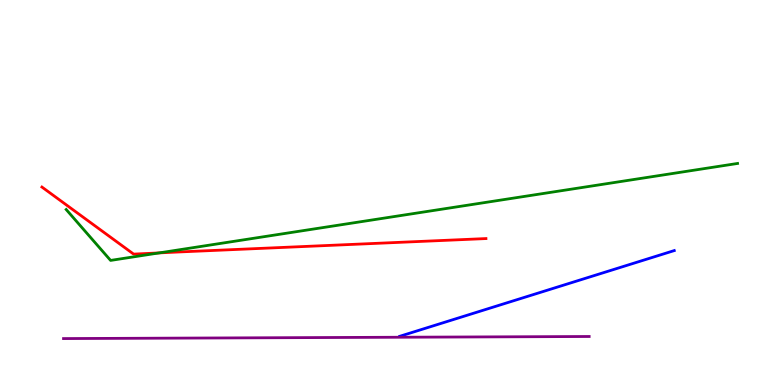[{'lines': ['blue', 'red'], 'intersections': []}, {'lines': ['green', 'red'], 'intersections': [{'x': 2.05, 'y': 3.43}]}, {'lines': ['purple', 'red'], 'intersections': []}, {'lines': ['blue', 'green'], 'intersections': []}, {'lines': ['blue', 'purple'], 'intersections': []}, {'lines': ['green', 'purple'], 'intersections': []}]